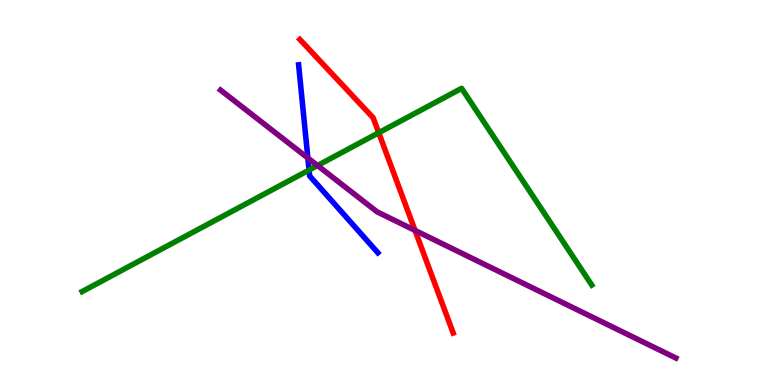[{'lines': ['blue', 'red'], 'intersections': []}, {'lines': ['green', 'red'], 'intersections': [{'x': 4.89, 'y': 6.55}]}, {'lines': ['purple', 'red'], 'intersections': [{'x': 5.36, 'y': 4.02}]}, {'lines': ['blue', 'green'], 'intersections': [{'x': 3.99, 'y': 5.58}]}, {'lines': ['blue', 'purple'], 'intersections': [{'x': 3.97, 'y': 5.9}]}, {'lines': ['green', 'purple'], 'intersections': [{'x': 4.1, 'y': 5.7}]}]